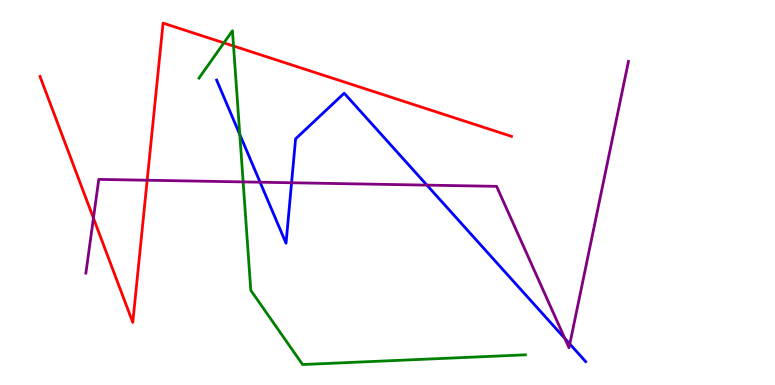[{'lines': ['blue', 'red'], 'intersections': []}, {'lines': ['green', 'red'], 'intersections': [{'x': 2.89, 'y': 8.89}, {'x': 3.01, 'y': 8.8}]}, {'lines': ['purple', 'red'], 'intersections': [{'x': 1.21, 'y': 4.33}, {'x': 1.9, 'y': 5.32}]}, {'lines': ['blue', 'green'], 'intersections': [{'x': 3.09, 'y': 6.51}]}, {'lines': ['blue', 'purple'], 'intersections': [{'x': 3.36, 'y': 5.27}, {'x': 3.76, 'y': 5.25}, {'x': 5.51, 'y': 5.19}, {'x': 7.29, 'y': 1.21}, {'x': 7.35, 'y': 1.07}]}, {'lines': ['green', 'purple'], 'intersections': [{'x': 3.14, 'y': 5.28}]}]